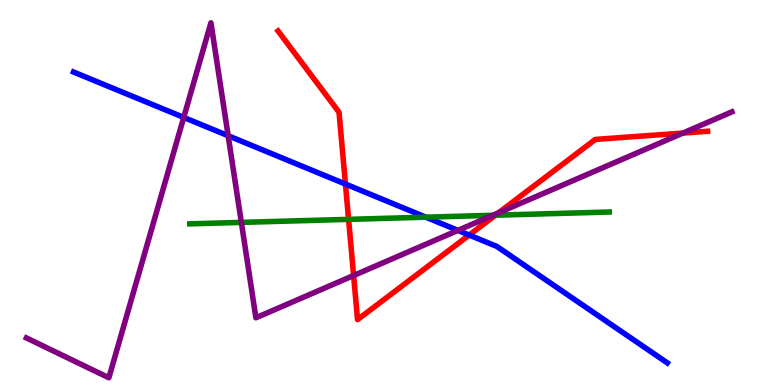[{'lines': ['blue', 'red'], 'intersections': [{'x': 4.46, 'y': 5.22}, {'x': 6.05, 'y': 3.9}]}, {'lines': ['green', 'red'], 'intersections': [{'x': 4.5, 'y': 4.3}, {'x': 6.39, 'y': 4.41}]}, {'lines': ['purple', 'red'], 'intersections': [{'x': 4.56, 'y': 2.84}, {'x': 6.43, 'y': 4.47}, {'x': 8.81, 'y': 6.54}]}, {'lines': ['blue', 'green'], 'intersections': [{'x': 5.49, 'y': 4.36}]}, {'lines': ['blue', 'purple'], 'intersections': [{'x': 2.37, 'y': 6.95}, {'x': 2.94, 'y': 6.47}, {'x': 5.91, 'y': 4.02}]}, {'lines': ['green', 'purple'], 'intersections': [{'x': 3.11, 'y': 4.22}, {'x': 6.36, 'y': 4.41}]}]